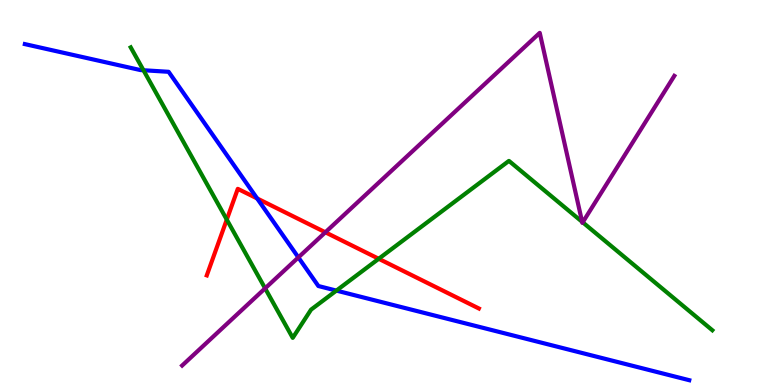[{'lines': ['blue', 'red'], 'intersections': [{'x': 3.32, 'y': 4.85}]}, {'lines': ['green', 'red'], 'intersections': [{'x': 2.93, 'y': 4.3}, {'x': 4.89, 'y': 3.28}]}, {'lines': ['purple', 'red'], 'intersections': [{'x': 4.2, 'y': 3.97}]}, {'lines': ['blue', 'green'], 'intersections': [{'x': 1.85, 'y': 8.18}, {'x': 4.34, 'y': 2.45}]}, {'lines': ['blue', 'purple'], 'intersections': [{'x': 3.85, 'y': 3.31}]}, {'lines': ['green', 'purple'], 'intersections': [{'x': 3.42, 'y': 2.51}, {'x': 7.51, 'y': 4.24}, {'x': 7.52, 'y': 4.23}]}]